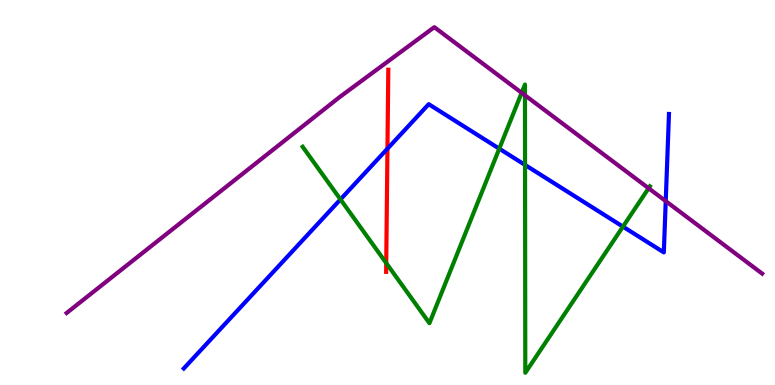[{'lines': ['blue', 'red'], 'intersections': [{'x': 5.0, 'y': 6.14}]}, {'lines': ['green', 'red'], 'intersections': [{'x': 4.98, 'y': 3.17}]}, {'lines': ['purple', 'red'], 'intersections': []}, {'lines': ['blue', 'green'], 'intersections': [{'x': 4.39, 'y': 4.82}, {'x': 6.44, 'y': 6.14}, {'x': 6.77, 'y': 5.72}, {'x': 8.04, 'y': 4.11}]}, {'lines': ['blue', 'purple'], 'intersections': [{'x': 8.59, 'y': 4.78}]}, {'lines': ['green', 'purple'], 'intersections': [{'x': 6.73, 'y': 7.59}, {'x': 6.77, 'y': 7.52}, {'x': 8.37, 'y': 5.11}]}]